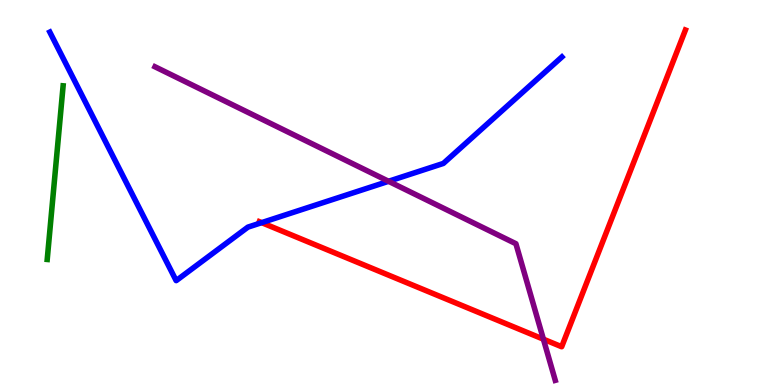[{'lines': ['blue', 'red'], 'intersections': [{'x': 3.38, 'y': 4.22}]}, {'lines': ['green', 'red'], 'intersections': []}, {'lines': ['purple', 'red'], 'intersections': [{'x': 7.01, 'y': 1.19}]}, {'lines': ['blue', 'green'], 'intersections': []}, {'lines': ['blue', 'purple'], 'intersections': [{'x': 5.01, 'y': 5.29}]}, {'lines': ['green', 'purple'], 'intersections': []}]